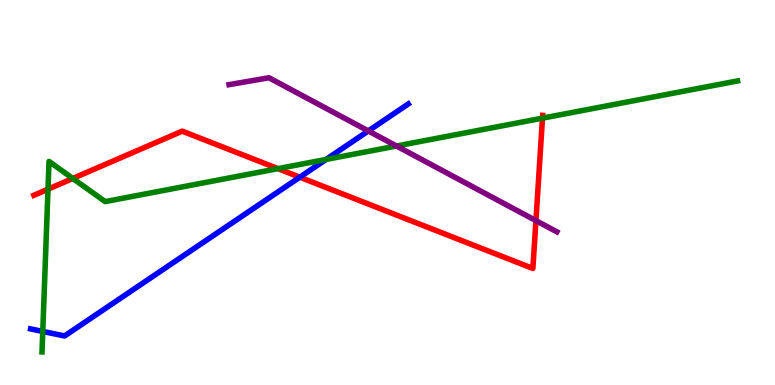[{'lines': ['blue', 'red'], 'intersections': [{'x': 3.87, 'y': 5.4}]}, {'lines': ['green', 'red'], 'intersections': [{'x': 0.619, 'y': 5.09}, {'x': 0.94, 'y': 5.36}, {'x': 3.59, 'y': 5.62}, {'x': 7.0, 'y': 6.93}]}, {'lines': ['purple', 'red'], 'intersections': [{'x': 6.92, 'y': 4.27}]}, {'lines': ['blue', 'green'], 'intersections': [{'x': 0.552, 'y': 1.39}, {'x': 4.21, 'y': 5.86}]}, {'lines': ['blue', 'purple'], 'intersections': [{'x': 4.75, 'y': 6.6}]}, {'lines': ['green', 'purple'], 'intersections': [{'x': 5.12, 'y': 6.21}]}]